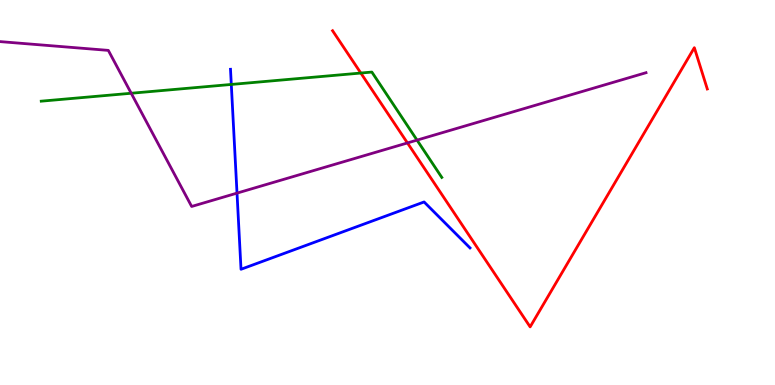[{'lines': ['blue', 'red'], 'intersections': []}, {'lines': ['green', 'red'], 'intersections': [{'x': 4.66, 'y': 8.1}]}, {'lines': ['purple', 'red'], 'intersections': [{'x': 5.26, 'y': 6.29}]}, {'lines': ['blue', 'green'], 'intersections': [{'x': 2.98, 'y': 7.81}]}, {'lines': ['blue', 'purple'], 'intersections': [{'x': 3.06, 'y': 4.98}]}, {'lines': ['green', 'purple'], 'intersections': [{'x': 1.69, 'y': 7.58}, {'x': 5.38, 'y': 6.36}]}]